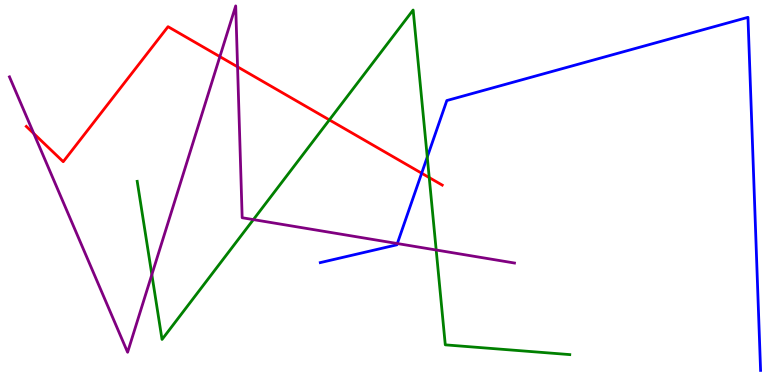[{'lines': ['blue', 'red'], 'intersections': [{'x': 5.44, 'y': 5.5}]}, {'lines': ['green', 'red'], 'intersections': [{'x': 4.25, 'y': 6.89}, {'x': 5.54, 'y': 5.39}]}, {'lines': ['purple', 'red'], 'intersections': [{'x': 0.436, 'y': 6.53}, {'x': 2.84, 'y': 8.53}, {'x': 3.07, 'y': 8.26}]}, {'lines': ['blue', 'green'], 'intersections': [{'x': 5.51, 'y': 5.92}]}, {'lines': ['blue', 'purple'], 'intersections': [{'x': 5.13, 'y': 3.67}]}, {'lines': ['green', 'purple'], 'intersections': [{'x': 1.96, 'y': 2.87}, {'x': 3.27, 'y': 4.3}, {'x': 5.63, 'y': 3.51}]}]